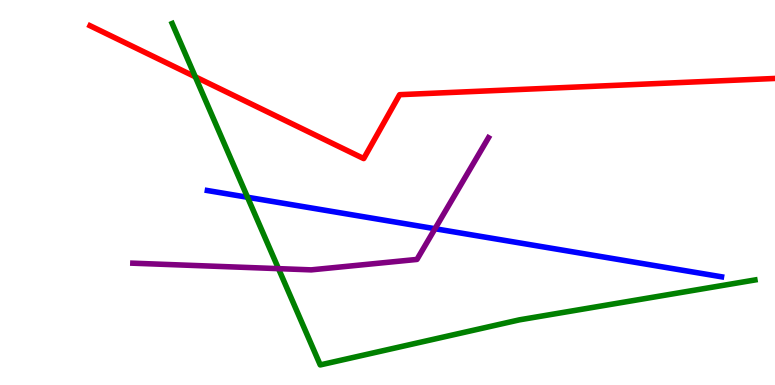[{'lines': ['blue', 'red'], 'intersections': []}, {'lines': ['green', 'red'], 'intersections': [{'x': 2.52, 'y': 8.0}]}, {'lines': ['purple', 'red'], 'intersections': []}, {'lines': ['blue', 'green'], 'intersections': [{'x': 3.19, 'y': 4.88}]}, {'lines': ['blue', 'purple'], 'intersections': [{'x': 5.61, 'y': 4.06}]}, {'lines': ['green', 'purple'], 'intersections': [{'x': 3.59, 'y': 3.02}]}]